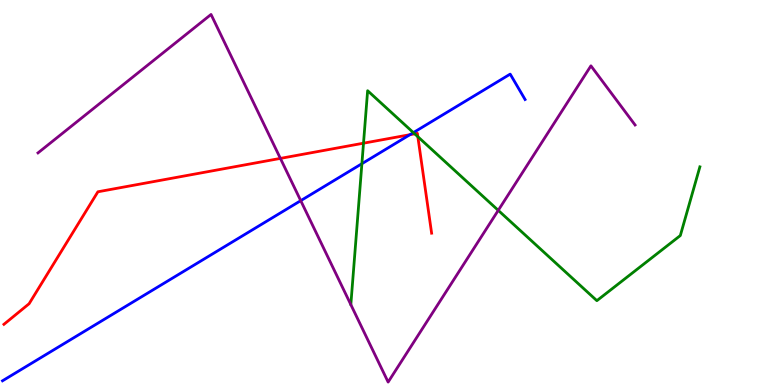[{'lines': ['blue', 'red'], 'intersections': [{'x': 5.29, 'y': 6.5}]}, {'lines': ['green', 'red'], 'intersections': [{'x': 4.69, 'y': 6.28}, {'x': 5.35, 'y': 6.52}, {'x': 5.39, 'y': 6.45}]}, {'lines': ['purple', 'red'], 'intersections': [{'x': 3.62, 'y': 5.89}]}, {'lines': ['blue', 'green'], 'intersections': [{'x': 4.67, 'y': 5.75}, {'x': 5.33, 'y': 6.56}]}, {'lines': ['blue', 'purple'], 'intersections': [{'x': 3.88, 'y': 4.79}]}, {'lines': ['green', 'purple'], 'intersections': [{'x': 6.43, 'y': 4.54}]}]